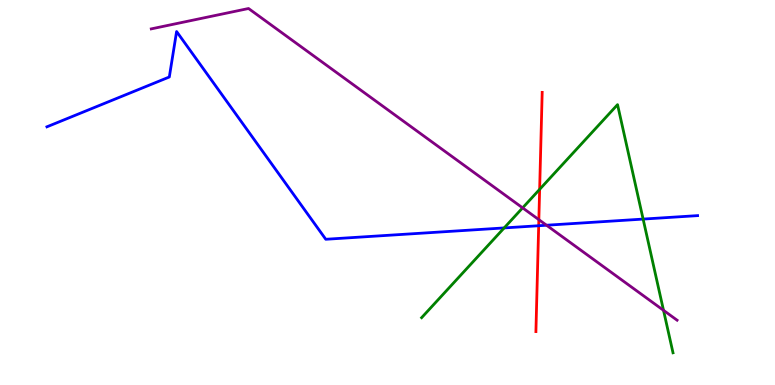[{'lines': ['blue', 'red'], 'intersections': [{'x': 6.95, 'y': 4.14}]}, {'lines': ['green', 'red'], 'intersections': [{'x': 6.96, 'y': 5.08}]}, {'lines': ['purple', 'red'], 'intersections': [{'x': 6.95, 'y': 4.29}]}, {'lines': ['blue', 'green'], 'intersections': [{'x': 6.51, 'y': 4.08}, {'x': 8.3, 'y': 4.31}]}, {'lines': ['blue', 'purple'], 'intersections': [{'x': 7.05, 'y': 4.15}]}, {'lines': ['green', 'purple'], 'intersections': [{'x': 6.74, 'y': 4.6}, {'x': 8.56, 'y': 1.94}]}]